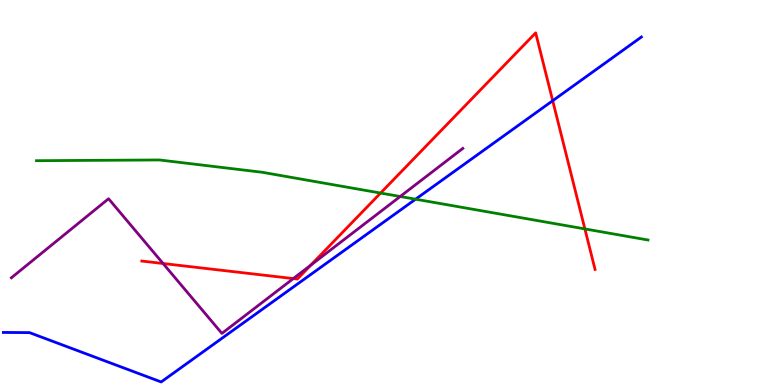[{'lines': ['blue', 'red'], 'intersections': [{'x': 7.13, 'y': 7.38}]}, {'lines': ['green', 'red'], 'intersections': [{'x': 4.91, 'y': 4.99}, {'x': 7.55, 'y': 4.05}]}, {'lines': ['purple', 'red'], 'intersections': [{'x': 2.1, 'y': 3.16}, {'x': 3.78, 'y': 2.76}, {'x': 4.01, 'y': 3.11}]}, {'lines': ['blue', 'green'], 'intersections': [{'x': 5.36, 'y': 4.83}]}, {'lines': ['blue', 'purple'], 'intersections': []}, {'lines': ['green', 'purple'], 'intersections': [{'x': 5.16, 'y': 4.9}]}]